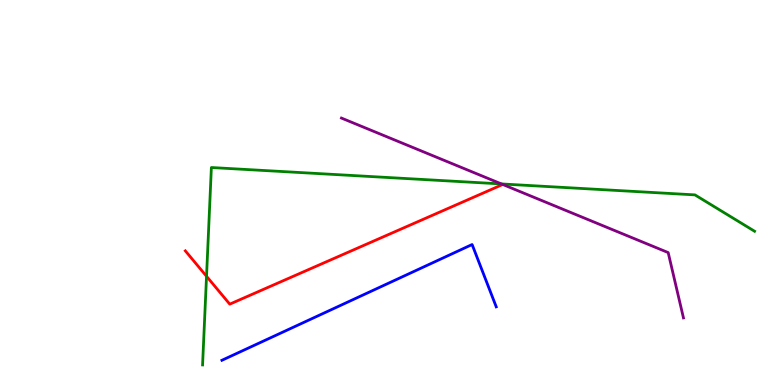[{'lines': ['blue', 'red'], 'intersections': []}, {'lines': ['green', 'red'], 'intersections': [{'x': 2.66, 'y': 2.82}]}, {'lines': ['purple', 'red'], 'intersections': []}, {'lines': ['blue', 'green'], 'intersections': []}, {'lines': ['blue', 'purple'], 'intersections': []}, {'lines': ['green', 'purple'], 'intersections': [{'x': 6.47, 'y': 5.22}]}]